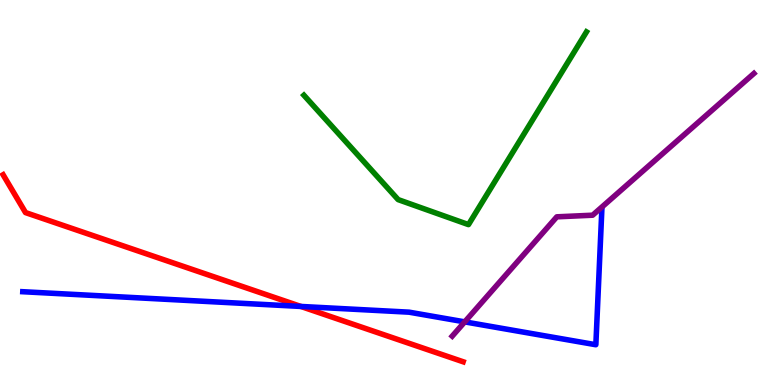[{'lines': ['blue', 'red'], 'intersections': [{'x': 3.88, 'y': 2.04}]}, {'lines': ['green', 'red'], 'intersections': []}, {'lines': ['purple', 'red'], 'intersections': []}, {'lines': ['blue', 'green'], 'intersections': []}, {'lines': ['blue', 'purple'], 'intersections': [{'x': 6.0, 'y': 1.64}]}, {'lines': ['green', 'purple'], 'intersections': []}]